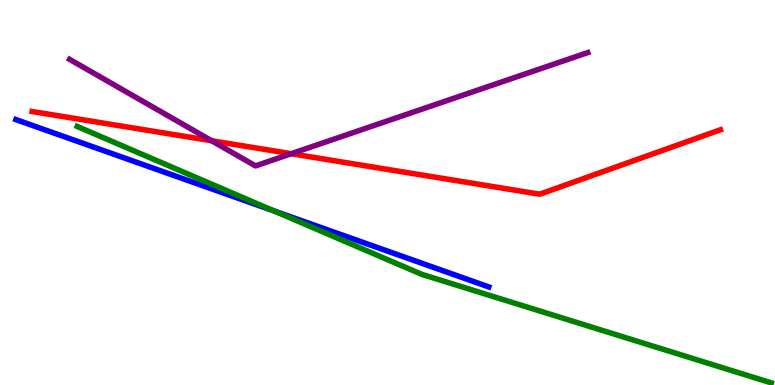[{'lines': ['blue', 'red'], 'intersections': []}, {'lines': ['green', 'red'], 'intersections': []}, {'lines': ['purple', 'red'], 'intersections': [{'x': 2.73, 'y': 6.34}, {'x': 3.76, 'y': 6.01}]}, {'lines': ['blue', 'green'], 'intersections': [{'x': 3.53, 'y': 4.52}]}, {'lines': ['blue', 'purple'], 'intersections': []}, {'lines': ['green', 'purple'], 'intersections': []}]